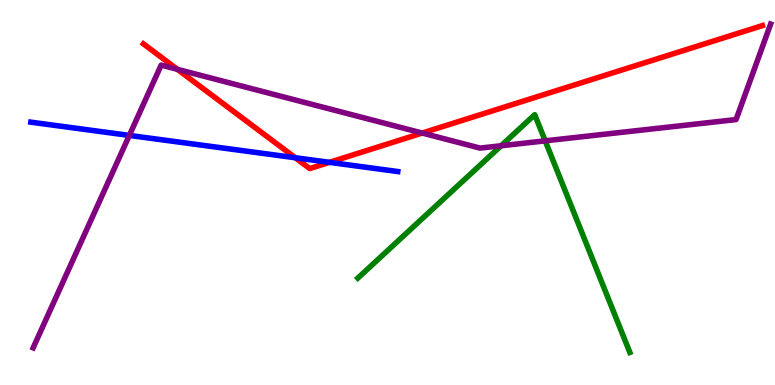[{'lines': ['blue', 'red'], 'intersections': [{'x': 3.81, 'y': 5.9}, {'x': 4.25, 'y': 5.78}]}, {'lines': ['green', 'red'], 'intersections': []}, {'lines': ['purple', 'red'], 'intersections': [{'x': 2.29, 'y': 8.2}, {'x': 5.45, 'y': 6.54}]}, {'lines': ['blue', 'green'], 'intersections': []}, {'lines': ['blue', 'purple'], 'intersections': [{'x': 1.67, 'y': 6.48}]}, {'lines': ['green', 'purple'], 'intersections': [{'x': 6.47, 'y': 6.21}, {'x': 7.03, 'y': 6.34}]}]